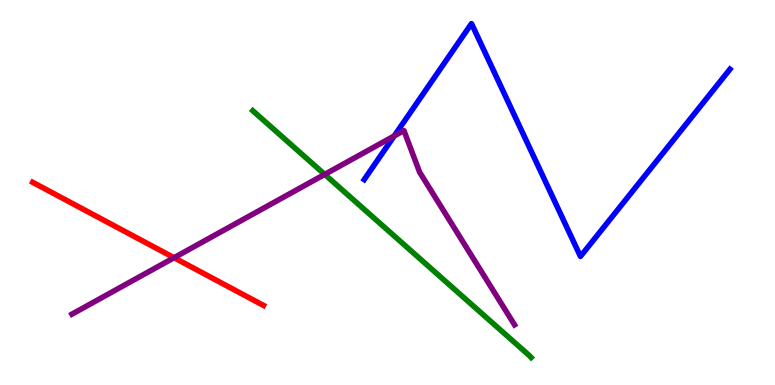[{'lines': ['blue', 'red'], 'intersections': []}, {'lines': ['green', 'red'], 'intersections': []}, {'lines': ['purple', 'red'], 'intersections': [{'x': 2.25, 'y': 3.31}]}, {'lines': ['blue', 'green'], 'intersections': []}, {'lines': ['blue', 'purple'], 'intersections': [{'x': 5.09, 'y': 6.47}]}, {'lines': ['green', 'purple'], 'intersections': [{'x': 4.19, 'y': 5.47}]}]